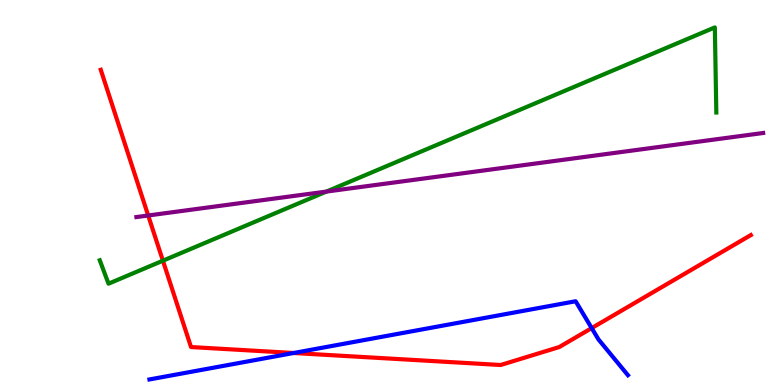[{'lines': ['blue', 'red'], 'intersections': [{'x': 3.79, 'y': 0.831}, {'x': 7.63, 'y': 1.48}]}, {'lines': ['green', 'red'], 'intersections': [{'x': 2.1, 'y': 3.23}]}, {'lines': ['purple', 'red'], 'intersections': [{'x': 1.91, 'y': 4.4}]}, {'lines': ['blue', 'green'], 'intersections': []}, {'lines': ['blue', 'purple'], 'intersections': []}, {'lines': ['green', 'purple'], 'intersections': [{'x': 4.21, 'y': 5.02}]}]